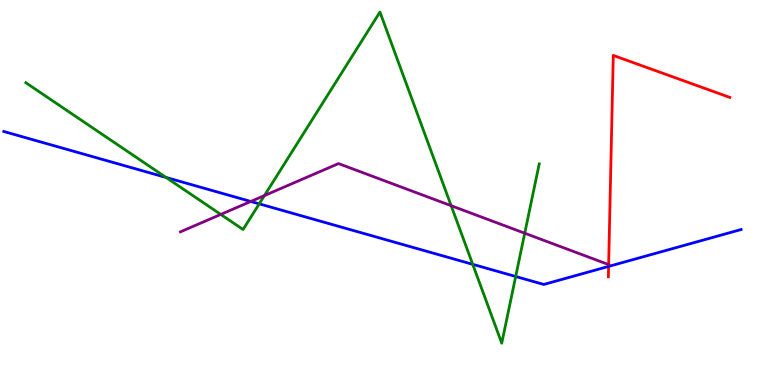[{'lines': ['blue', 'red'], 'intersections': [{'x': 7.85, 'y': 3.08}]}, {'lines': ['green', 'red'], 'intersections': []}, {'lines': ['purple', 'red'], 'intersections': [{'x': 7.85, 'y': 3.13}]}, {'lines': ['blue', 'green'], 'intersections': [{'x': 2.14, 'y': 5.39}, {'x': 3.34, 'y': 4.71}, {'x': 6.1, 'y': 3.13}, {'x': 6.65, 'y': 2.82}]}, {'lines': ['blue', 'purple'], 'intersections': [{'x': 3.24, 'y': 4.77}]}, {'lines': ['green', 'purple'], 'intersections': [{'x': 2.85, 'y': 4.43}, {'x': 3.41, 'y': 4.92}, {'x': 5.82, 'y': 4.66}, {'x': 6.77, 'y': 3.94}]}]